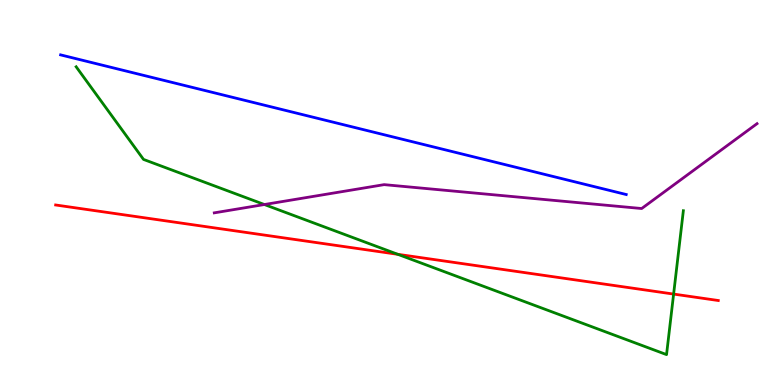[{'lines': ['blue', 'red'], 'intersections': []}, {'lines': ['green', 'red'], 'intersections': [{'x': 5.13, 'y': 3.39}, {'x': 8.69, 'y': 2.36}]}, {'lines': ['purple', 'red'], 'intersections': []}, {'lines': ['blue', 'green'], 'intersections': []}, {'lines': ['blue', 'purple'], 'intersections': []}, {'lines': ['green', 'purple'], 'intersections': [{'x': 3.41, 'y': 4.69}]}]